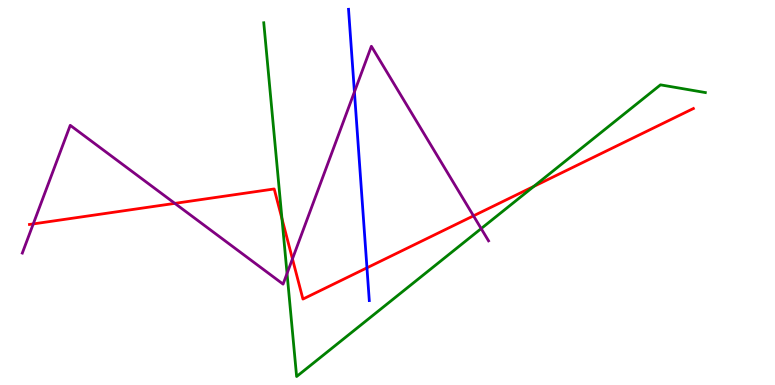[{'lines': ['blue', 'red'], 'intersections': [{'x': 4.73, 'y': 3.04}]}, {'lines': ['green', 'red'], 'intersections': [{'x': 3.64, 'y': 4.32}, {'x': 6.89, 'y': 5.16}]}, {'lines': ['purple', 'red'], 'intersections': [{'x': 0.429, 'y': 4.18}, {'x': 2.26, 'y': 4.72}, {'x': 3.77, 'y': 3.28}, {'x': 6.11, 'y': 4.39}]}, {'lines': ['blue', 'green'], 'intersections': []}, {'lines': ['blue', 'purple'], 'intersections': [{'x': 4.57, 'y': 7.61}]}, {'lines': ['green', 'purple'], 'intersections': [{'x': 3.7, 'y': 2.9}, {'x': 6.21, 'y': 4.06}]}]